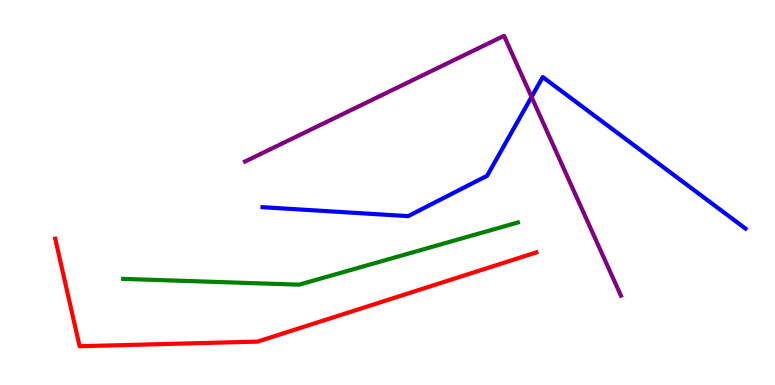[{'lines': ['blue', 'red'], 'intersections': []}, {'lines': ['green', 'red'], 'intersections': []}, {'lines': ['purple', 'red'], 'intersections': []}, {'lines': ['blue', 'green'], 'intersections': []}, {'lines': ['blue', 'purple'], 'intersections': [{'x': 6.86, 'y': 7.48}]}, {'lines': ['green', 'purple'], 'intersections': []}]